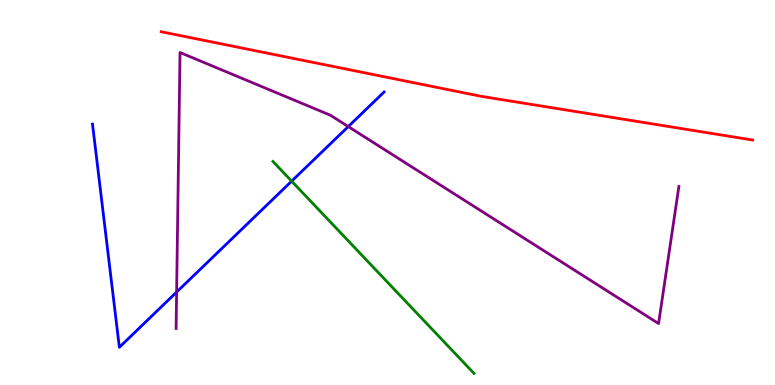[{'lines': ['blue', 'red'], 'intersections': []}, {'lines': ['green', 'red'], 'intersections': []}, {'lines': ['purple', 'red'], 'intersections': []}, {'lines': ['blue', 'green'], 'intersections': [{'x': 3.76, 'y': 5.29}]}, {'lines': ['blue', 'purple'], 'intersections': [{'x': 2.28, 'y': 2.41}, {'x': 4.49, 'y': 6.71}]}, {'lines': ['green', 'purple'], 'intersections': []}]